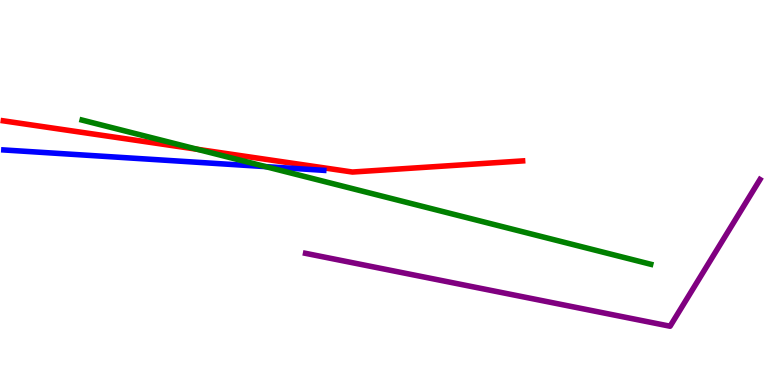[{'lines': ['blue', 'red'], 'intersections': []}, {'lines': ['green', 'red'], 'intersections': [{'x': 2.54, 'y': 6.12}]}, {'lines': ['purple', 'red'], 'intersections': []}, {'lines': ['blue', 'green'], 'intersections': [{'x': 3.43, 'y': 5.67}]}, {'lines': ['blue', 'purple'], 'intersections': []}, {'lines': ['green', 'purple'], 'intersections': []}]